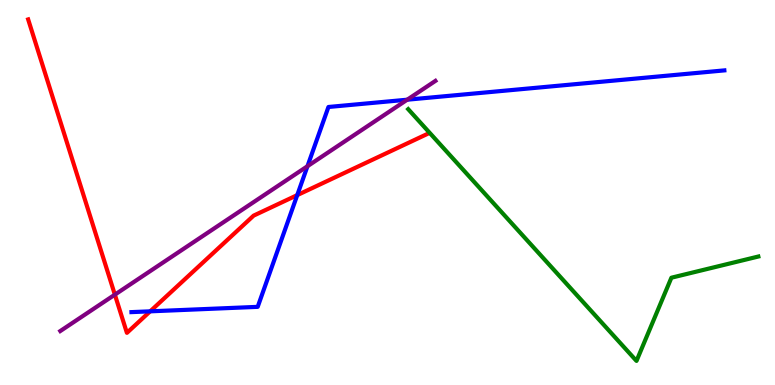[{'lines': ['blue', 'red'], 'intersections': [{'x': 1.94, 'y': 1.91}, {'x': 3.84, 'y': 4.93}]}, {'lines': ['green', 'red'], 'intersections': []}, {'lines': ['purple', 'red'], 'intersections': [{'x': 1.48, 'y': 2.35}]}, {'lines': ['blue', 'green'], 'intersections': []}, {'lines': ['blue', 'purple'], 'intersections': [{'x': 3.97, 'y': 5.68}, {'x': 5.25, 'y': 7.41}]}, {'lines': ['green', 'purple'], 'intersections': []}]